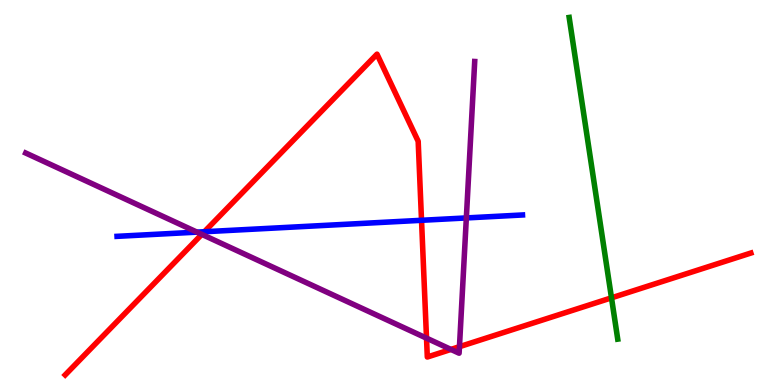[{'lines': ['blue', 'red'], 'intersections': [{'x': 2.64, 'y': 3.98}, {'x': 5.44, 'y': 4.28}]}, {'lines': ['green', 'red'], 'intersections': [{'x': 7.89, 'y': 2.26}]}, {'lines': ['purple', 'red'], 'intersections': [{'x': 2.6, 'y': 3.91}, {'x': 5.5, 'y': 1.22}, {'x': 5.82, 'y': 0.924}, {'x': 5.93, 'y': 0.995}]}, {'lines': ['blue', 'green'], 'intersections': []}, {'lines': ['blue', 'purple'], 'intersections': [{'x': 2.54, 'y': 3.97}, {'x': 6.02, 'y': 4.34}]}, {'lines': ['green', 'purple'], 'intersections': []}]